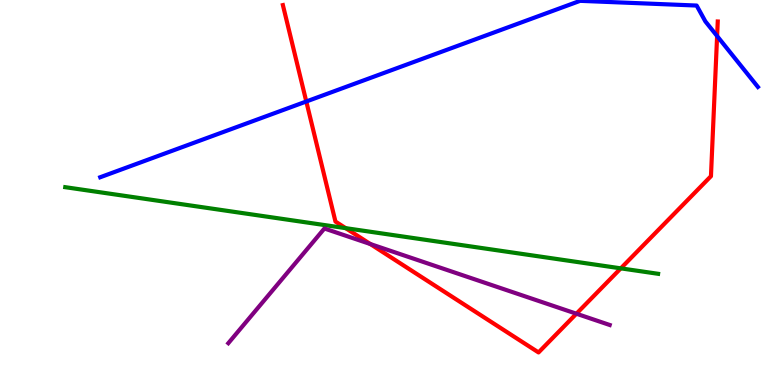[{'lines': ['blue', 'red'], 'intersections': [{'x': 3.95, 'y': 7.36}, {'x': 9.25, 'y': 9.06}]}, {'lines': ['green', 'red'], 'intersections': [{'x': 4.46, 'y': 4.07}, {'x': 8.01, 'y': 3.03}]}, {'lines': ['purple', 'red'], 'intersections': [{'x': 4.78, 'y': 3.66}, {'x': 7.44, 'y': 1.85}]}, {'lines': ['blue', 'green'], 'intersections': []}, {'lines': ['blue', 'purple'], 'intersections': []}, {'lines': ['green', 'purple'], 'intersections': []}]